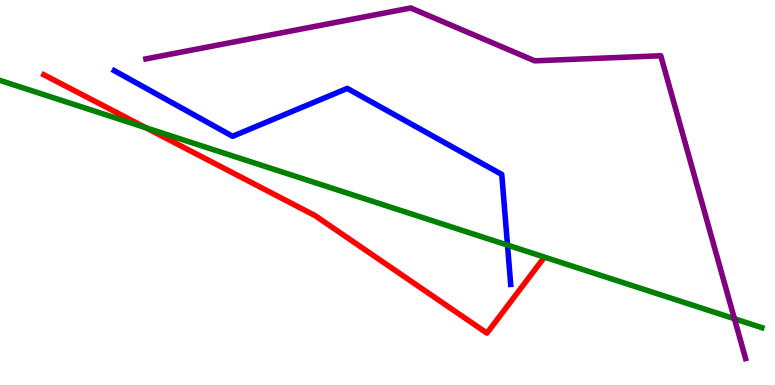[{'lines': ['blue', 'red'], 'intersections': []}, {'lines': ['green', 'red'], 'intersections': [{'x': 1.88, 'y': 6.68}]}, {'lines': ['purple', 'red'], 'intersections': []}, {'lines': ['blue', 'green'], 'intersections': [{'x': 6.55, 'y': 3.63}]}, {'lines': ['blue', 'purple'], 'intersections': []}, {'lines': ['green', 'purple'], 'intersections': [{'x': 9.48, 'y': 1.72}]}]